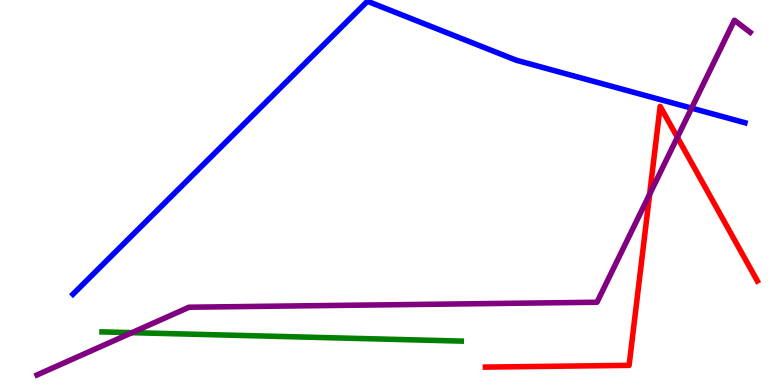[{'lines': ['blue', 'red'], 'intersections': []}, {'lines': ['green', 'red'], 'intersections': []}, {'lines': ['purple', 'red'], 'intersections': [{'x': 8.38, 'y': 4.95}, {'x': 8.74, 'y': 6.43}]}, {'lines': ['blue', 'green'], 'intersections': []}, {'lines': ['blue', 'purple'], 'intersections': [{'x': 8.92, 'y': 7.19}]}, {'lines': ['green', 'purple'], 'intersections': [{'x': 1.7, 'y': 1.36}]}]